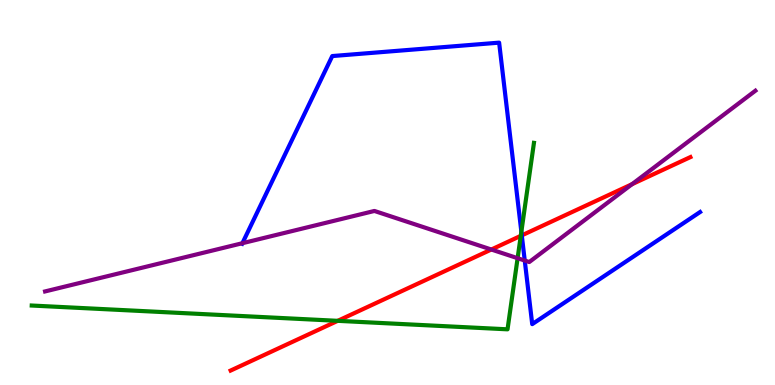[{'lines': ['blue', 'red'], 'intersections': [{'x': 6.73, 'y': 3.89}]}, {'lines': ['green', 'red'], 'intersections': [{'x': 4.36, 'y': 1.67}, {'x': 6.72, 'y': 3.87}]}, {'lines': ['purple', 'red'], 'intersections': [{'x': 6.34, 'y': 3.52}, {'x': 8.15, 'y': 5.22}]}, {'lines': ['blue', 'green'], 'intersections': [{'x': 6.73, 'y': 3.98}]}, {'lines': ['blue', 'purple'], 'intersections': [{'x': 3.13, 'y': 3.68}, {'x': 6.77, 'y': 3.23}]}, {'lines': ['green', 'purple'], 'intersections': [{'x': 6.68, 'y': 3.29}]}]